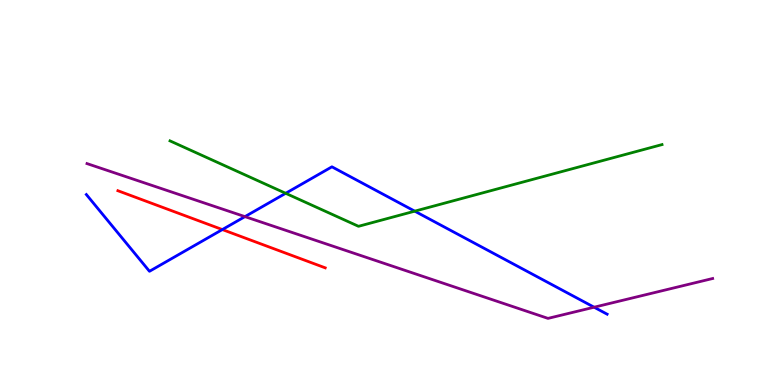[{'lines': ['blue', 'red'], 'intersections': [{'x': 2.87, 'y': 4.04}]}, {'lines': ['green', 'red'], 'intersections': []}, {'lines': ['purple', 'red'], 'intersections': []}, {'lines': ['blue', 'green'], 'intersections': [{'x': 3.69, 'y': 4.98}, {'x': 5.35, 'y': 4.52}]}, {'lines': ['blue', 'purple'], 'intersections': [{'x': 3.16, 'y': 4.37}, {'x': 7.67, 'y': 2.02}]}, {'lines': ['green', 'purple'], 'intersections': []}]